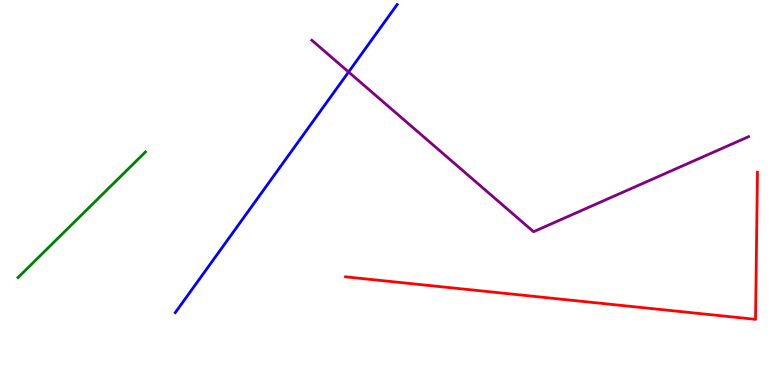[{'lines': ['blue', 'red'], 'intersections': []}, {'lines': ['green', 'red'], 'intersections': []}, {'lines': ['purple', 'red'], 'intersections': []}, {'lines': ['blue', 'green'], 'intersections': []}, {'lines': ['blue', 'purple'], 'intersections': [{'x': 4.5, 'y': 8.13}]}, {'lines': ['green', 'purple'], 'intersections': []}]